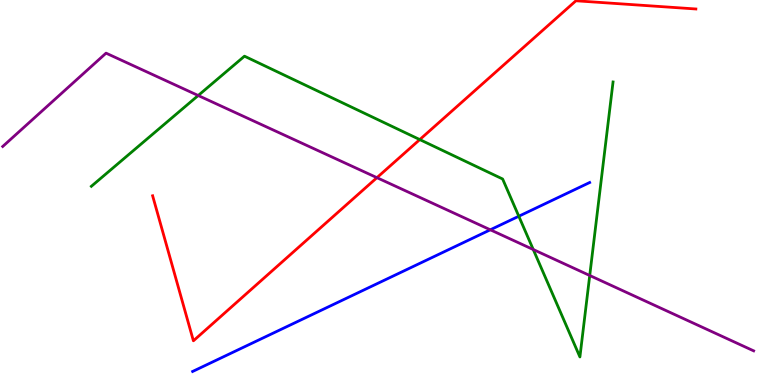[{'lines': ['blue', 'red'], 'intersections': []}, {'lines': ['green', 'red'], 'intersections': [{'x': 5.42, 'y': 6.37}]}, {'lines': ['purple', 'red'], 'intersections': [{'x': 4.86, 'y': 5.39}]}, {'lines': ['blue', 'green'], 'intersections': [{'x': 6.69, 'y': 4.38}]}, {'lines': ['blue', 'purple'], 'intersections': [{'x': 6.33, 'y': 4.03}]}, {'lines': ['green', 'purple'], 'intersections': [{'x': 2.56, 'y': 7.52}, {'x': 6.88, 'y': 3.52}, {'x': 7.61, 'y': 2.84}]}]